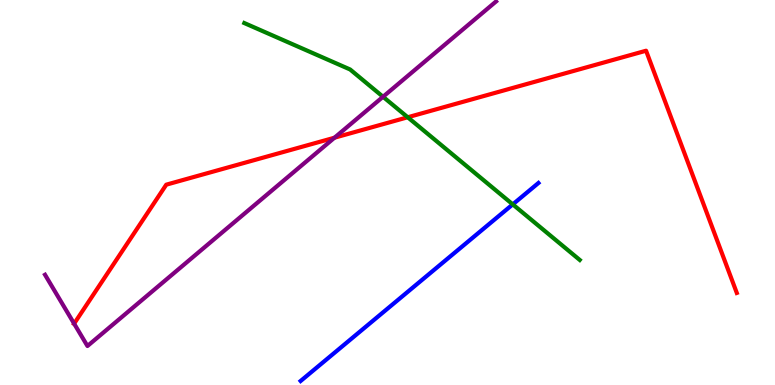[{'lines': ['blue', 'red'], 'intersections': []}, {'lines': ['green', 'red'], 'intersections': [{'x': 5.26, 'y': 6.95}]}, {'lines': ['purple', 'red'], 'intersections': [{'x': 0.957, 'y': 1.59}, {'x': 4.32, 'y': 6.42}]}, {'lines': ['blue', 'green'], 'intersections': [{'x': 6.62, 'y': 4.69}]}, {'lines': ['blue', 'purple'], 'intersections': []}, {'lines': ['green', 'purple'], 'intersections': [{'x': 4.94, 'y': 7.49}]}]